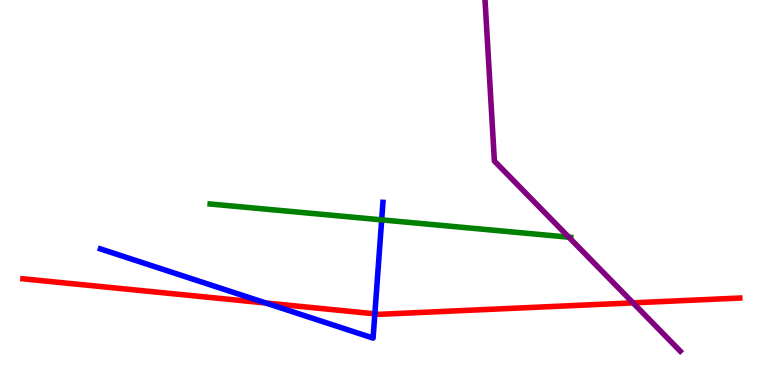[{'lines': ['blue', 'red'], 'intersections': [{'x': 3.43, 'y': 2.13}, {'x': 4.84, 'y': 1.85}]}, {'lines': ['green', 'red'], 'intersections': []}, {'lines': ['purple', 'red'], 'intersections': [{'x': 8.17, 'y': 2.13}]}, {'lines': ['blue', 'green'], 'intersections': [{'x': 4.92, 'y': 4.29}]}, {'lines': ['blue', 'purple'], 'intersections': []}, {'lines': ['green', 'purple'], 'intersections': [{'x': 7.34, 'y': 3.84}]}]